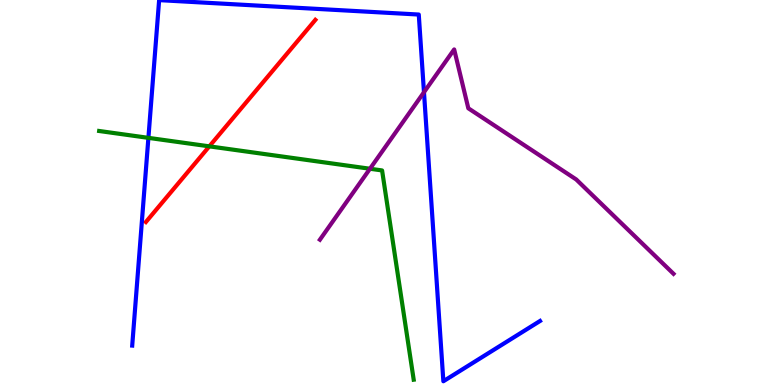[{'lines': ['blue', 'red'], 'intersections': []}, {'lines': ['green', 'red'], 'intersections': [{'x': 2.7, 'y': 6.2}]}, {'lines': ['purple', 'red'], 'intersections': []}, {'lines': ['blue', 'green'], 'intersections': [{'x': 1.91, 'y': 6.42}]}, {'lines': ['blue', 'purple'], 'intersections': [{'x': 5.47, 'y': 7.6}]}, {'lines': ['green', 'purple'], 'intersections': [{'x': 4.77, 'y': 5.62}]}]